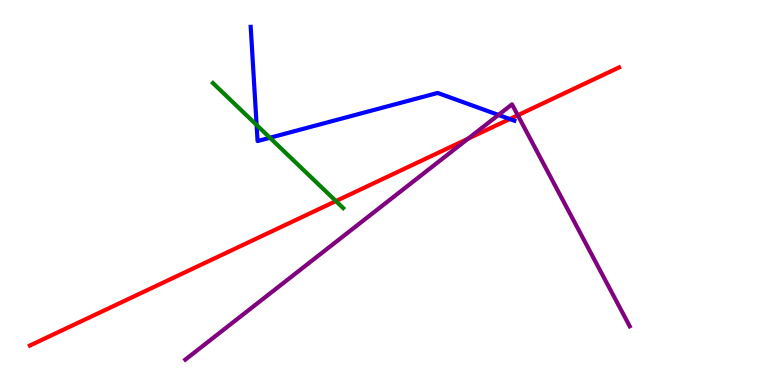[{'lines': ['blue', 'red'], 'intersections': [{'x': 6.58, 'y': 6.91}]}, {'lines': ['green', 'red'], 'intersections': [{'x': 4.33, 'y': 4.78}]}, {'lines': ['purple', 'red'], 'intersections': [{'x': 6.04, 'y': 6.4}, {'x': 6.68, 'y': 7.01}]}, {'lines': ['blue', 'green'], 'intersections': [{'x': 3.31, 'y': 6.75}, {'x': 3.48, 'y': 6.42}]}, {'lines': ['blue', 'purple'], 'intersections': [{'x': 6.43, 'y': 7.01}]}, {'lines': ['green', 'purple'], 'intersections': []}]